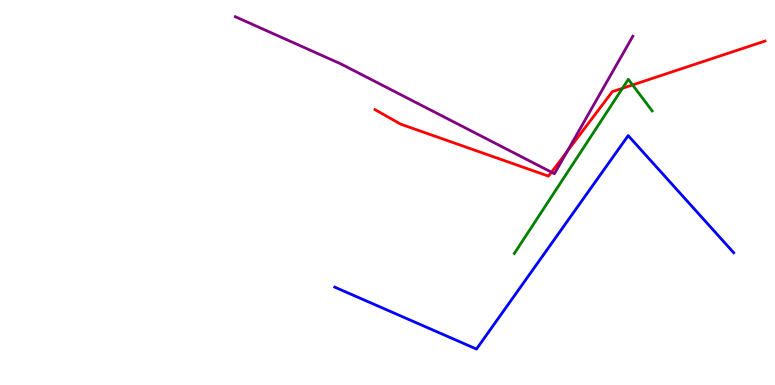[{'lines': ['blue', 'red'], 'intersections': []}, {'lines': ['green', 'red'], 'intersections': [{'x': 8.03, 'y': 7.71}, {'x': 8.16, 'y': 7.79}]}, {'lines': ['purple', 'red'], 'intersections': [{'x': 7.12, 'y': 5.53}, {'x': 7.32, 'y': 6.07}]}, {'lines': ['blue', 'green'], 'intersections': []}, {'lines': ['blue', 'purple'], 'intersections': []}, {'lines': ['green', 'purple'], 'intersections': []}]